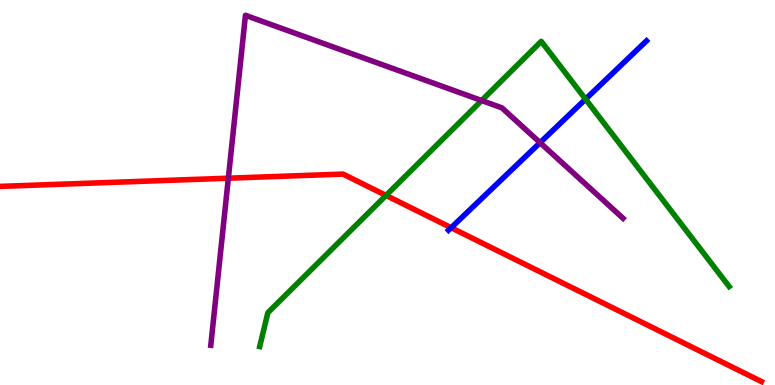[{'lines': ['blue', 'red'], 'intersections': [{'x': 5.82, 'y': 4.09}]}, {'lines': ['green', 'red'], 'intersections': [{'x': 4.98, 'y': 4.92}]}, {'lines': ['purple', 'red'], 'intersections': [{'x': 2.95, 'y': 5.37}]}, {'lines': ['blue', 'green'], 'intersections': [{'x': 7.56, 'y': 7.42}]}, {'lines': ['blue', 'purple'], 'intersections': [{'x': 6.97, 'y': 6.29}]}, {'lines': ['green', 'purple'], 'intersections': [{'x': 6.21, 'y': 7.39}]}]